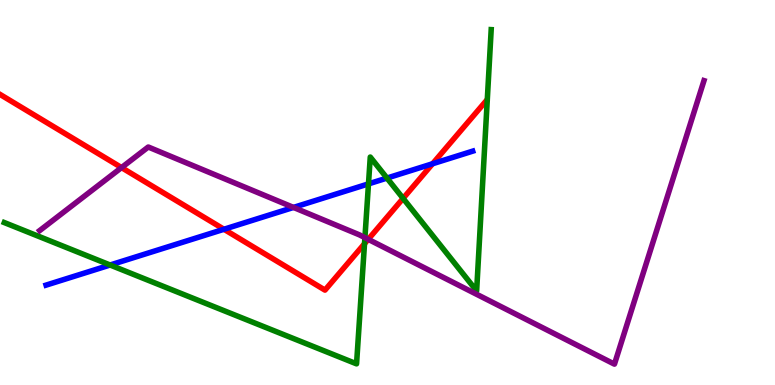[{'lines': ['blue', 'red'], 'intersections': [{'x': 2.89, 'y': 4.05}, {'x': 5.58, 'y': 5.75}]}, {'lines': ['green', 'red'], 'intersections': [{'x': 4.7, 'y': 3.67}, {'x': 5.2, 'y': 4.85}]}, {'lines': ['purple', 'red'], 'intersections': [{'x': 1.57, 'y': 5.65}, {'x': 4.75, 'y': 3.78}]}, {'lines': ['blue', 'green'], 'intersections': [{'x': 1.42, 'y': 3.12}, {'x': 4.75, 'y': 5.22}, {'x': 4.99, 'y': 5.37}]}, {'lines': ['blue', 'purple'], 'intersections': [{'x': 3.79, 'y': 4.61}]}, {'lines': ['green', 'purple'], 'intersections': [{'x': 4.71, 'y': 3.83}]}]